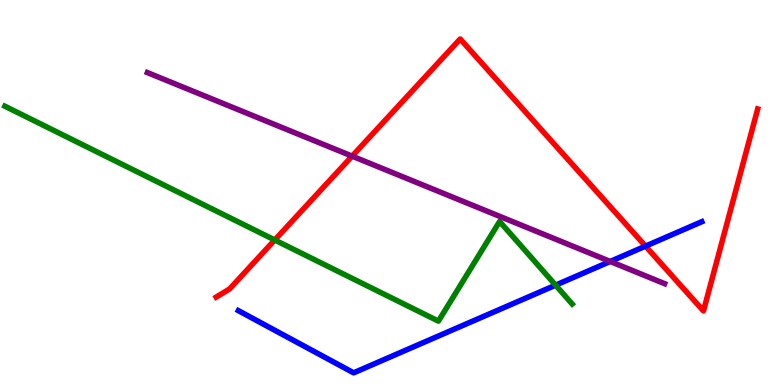[{'lines': ['blue', 'red'], 'intersections': [{'x': 8.33, 'y': 3.61}]}, {'lines': ['green', 'red'], 'intersections': [{'x': 3.55, 'y': 3.77}]}, {'lines': ['purple', 'red'], 'intersections': [{'x': 4.54, 'y': 5.94}]}, {'lines': ['blue', 'green'], 'intersections': [{'x': 7.17, 'y': 2.59}]}, {'lines': ['blue', 'purple'], 'intersections': [{'x': 7.87, 'y': 3.21}]}, {'lines': ['green', 'purple'], 'intersections': []}]